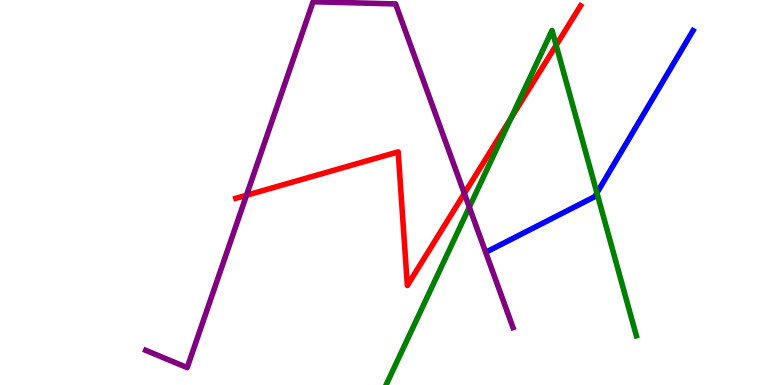[{'lines': ['blue', 'red'], 'intersections': []}, {'lines': ['green', 'red'], 'intersections': [{'x': 6.59, 'y': 6.93}, {'x': 7.18, 'y': 8.82}]}, {'lines': ['purple', 'red'], 'intersections': [{'x': 3.18, 'y': 4.93}, {'x': 5.99, 'y': 4.97}]}, {'lines': ['blue', 'green'], 'intersections': [{'x': 7.7, 'y': 4.99}]}, {'lines': ['blue', 'purple'], 'intersections': []}, {'lines': ['green', 'purple'], 'intersections': [{'x': 6.06, 'y': 4.62}]}]